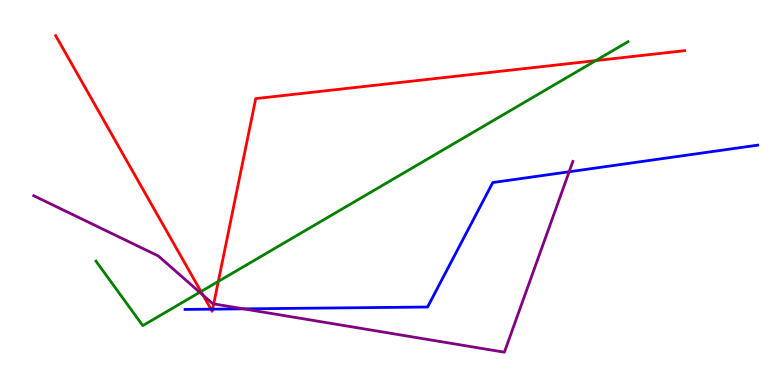[{'lines': ['blue', 'red'], 'intersections': [{'x': 2.72, 'y': 1.97}, {'x': 2.74, 'y': 1.97}]}, {'lines': ['green', 'red'], 'intersections': [{'x': 2.59, 'y': 2.43}, {'x': 2.82, 'y': 2.69}, {'x': 7.69, 'y': 8.43}]}, {'lines': ['purple', 'red'], 'intersections': [{'x': 2.62, 'y': 2.33}, {'x': 2.76, 'y': 2.11}]}, {'lines': ['blue', 'green'], 'intersections': []}, {'lines': ['blue', 'purple'], 'intersections': [{'x': 3.14, 'y': 1.98}, {'x': 7.34, 'y': 5.54}]}, {'lines': ['green', 'purple'], 'intersections': [{'x': 2.58, 'y': 2.41}]}]